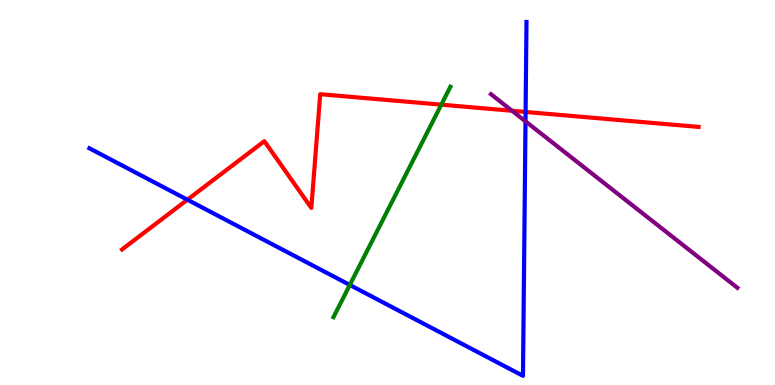[{'lines': ['blue', 'red'], 'intersections': [{'x': 2.42, 'y': 4.81}, {'x': 6.78, 'y': 7.09}]}, {'lines': ['green', 'red'], 'intersections': [{'x': 5.69, 'y': 7.28}]}, {'lines': ['purple', 'red'], 'intersections': [{'x': 6.61, 'y': 7.12}]}, {'lines': ['blue', 'green'], 'intersections': [{'x': 4.51, 'y': 2.6}]}, {'lines': ['blue', 'purple'], 'intersections': [{'x': 6.78, 'y': 6.85}]}, {'lines': ['green', 'purple'], 'intersections': []}]